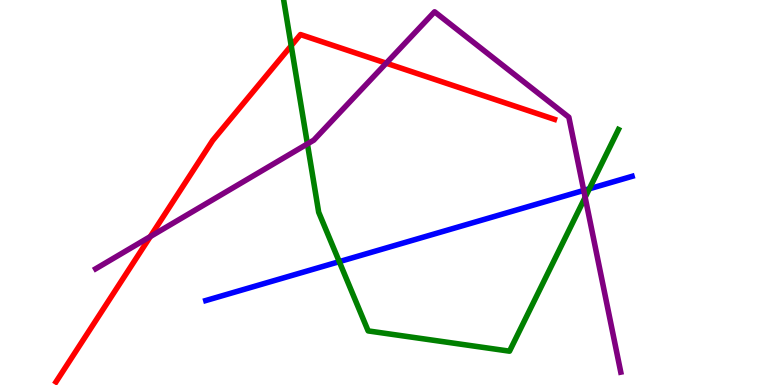[{'lines': ['blue', 'red'], 'intersections': []}, {'lines': ['green', 'red'], 'intersections': [{'x': 3.76, 'y': 8.81}]}, {'lines': ['purple', 'red'], 'intersections': [{'x': 1.94, 'y': 3.86}, {'x': 4.98, 'y': 8.36}]}, {'lines': ['blue', 'green'], 'intersections': [{'x': 4.38, 'y': 3.2}, {'x': 7.6, 'y': 5.1}]}, {'lines': ['blue', 'purple'], 'intersections': [{'x': 7.53, 'y': 5.05}]}, {'lines': ['green', 'purple'], 'intersections': [{'x': 3.97, 'y': 6.26}, {'x': 7.55, 'y': 4.88}]}]